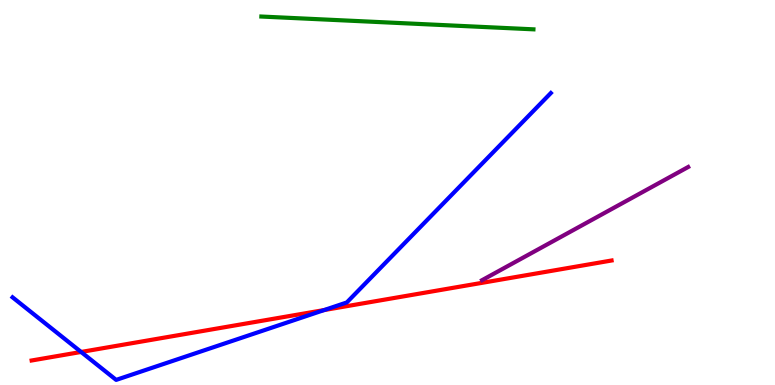[{'lines': ['blue', 'red'], 'intersections': [{'x': 1.05, 'y': 0.858}, {'x': 4.18, 'y': 1.95}]}, {'lines': ['green', 'red'], 'intersections': []}, {'lines': ['purple', 'red'], 'intersections': []}, {'lines': ['blue', 'green'], 'intersections': []}, {'lines': ['blue', 'purple'], 'intersections': []}, {'lines': ['green', 'purple'], 'intersections': []}]